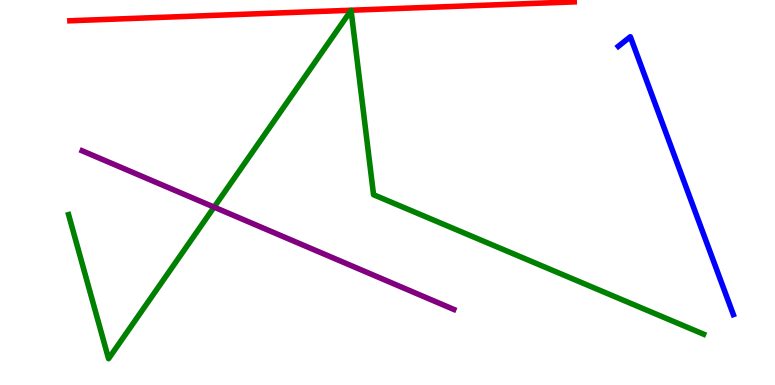[{'lines': ['blue', 'red'], 'intersections': []}, {'lines': ['green', 'red'], 'intersections': []}, {'lines': ['purple', 'red'], 'intersections': []}, {'lines': ['blue', 'green'], 'intersections': []}, {'lines': ['blue', 'purple'], 'intersections': []}, {'lines': ['green', 'purple'], 'intersections': [{'x': 2.76, 'y': 4.62}]}]